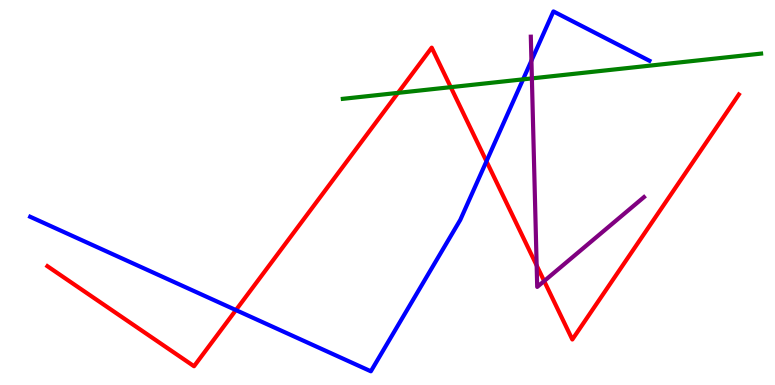[{'lines': ['blue', 'red'], 'intersections': [{'x': 3.04, 'y': 1.95}, {'x': 6.28, 'y': 5.81}]}, {'lines': ['green', 'red'], 'intersections': [{'x': 5.14, 'y': 7.59}, {'x': 5.82, 'y': 7.74}]}, {'lines': ['purple', 'red'], 'intersections': [{'x': 6.92, 'y': 3.11}, {'x': 7.02, 'y': 2.7}]}, {'lines': ['blue', 'green'], 'intersections': [{'x': 6.75, 'y': 7.94}]}, {'lines': ['blue', 'purple'], 'intersections': [{'x': 6.86, 'y': 8.42}]}, {'lines': ['green', 'purple'], 'intersections': [{'x': 6.86, 'y': 7.96}]}]